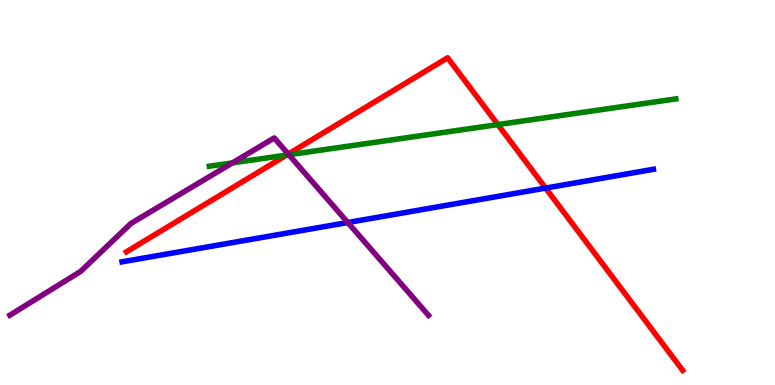[{'lines': ['blue', 'red'], 'intersections': [{'x': 7.04, 'y': 5.11}]}, {'lines': ['green', 'red'], 'intersections': [{'x': 3.7, 'y': 5.97}, {'x': 6.42, 'y': 6.76}]}, {'lines': ['purple', 'red'], 'intersections': [{'x': 3.72, 'y': 6.0}]}, {'lines': ['blue', 'green'], 'intersections': []}, {'lines': ['blue', 'purple'], 'intersections': [{'x': 4.49, 'y': 4.22}]}, {'lines': ['green', 'purple'], 'intersections': [{'x': 3.0, 'y': 5.77}, {'x': 3.73, 'y': 5.98}]}]